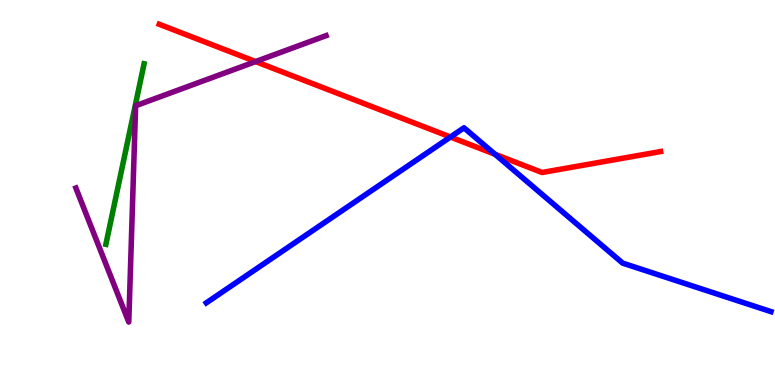[{'lines': ['blue', 'red'], 'intersections': [{'x': 5.81, 'y': 6.44}, {'x': 6.39, 'y': 5.99}]}, {'lines': ['green', 'red'], 'intersections': []}, {'lines': ['purple', 'red'], 'intersections': [{'x': 3.3, 'y': 8.4}]}, {'lines': ['blue', 'green'], 'intersections': []}, {'lines': ['blue', 'purple'], 'intersections': []}, {'lines': ['green', 'purple'], 'intersections': []}]